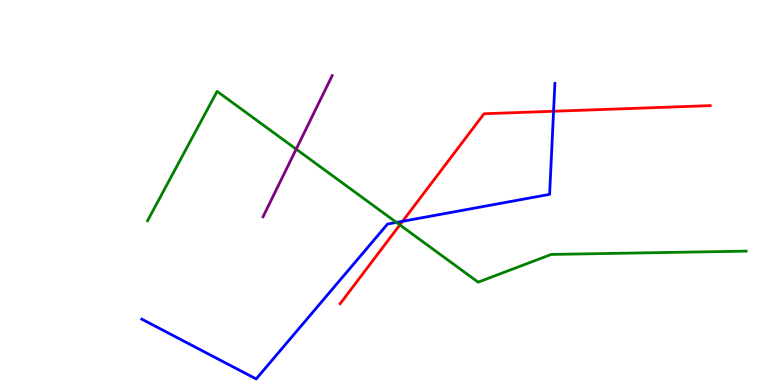[{'lines': ['blue', 'red'], 'intersections': [{'x': 5.19, 'y': 4.25}, {'x': 7.14, 'y': 7.11}]}, {'lines': ['green', 'red'], 'intersections': [{'x': 5.16, 'y': 4.16}]}, {'lines': ['purple', 'red'], 'intersections': []}, {'lines': ['blue', 'green'], 'intersections': [{'x': 5.12, 'y': 4.22}]}, {'lines': ['blue', 'purple'], 'intersections': []}, {'lines': ['green', 'purple'], 'intersections': [{'x': 3.82, 'y': 6.13}]}]